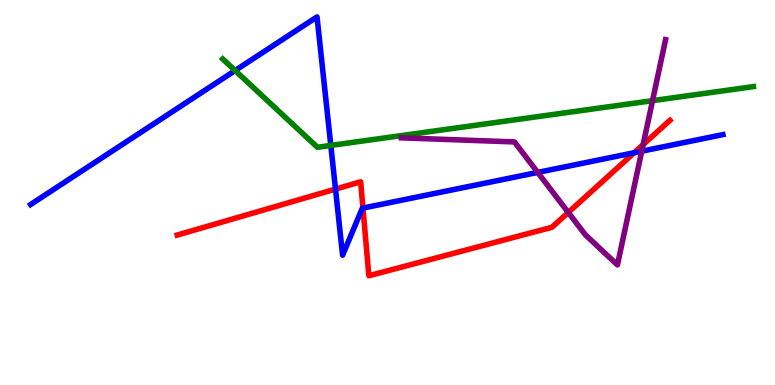[{'lines': ['blue', 'red'], 'intersections': [{'x': 4.33, 'y': 5.09}, {'x': 4.68, 'y': 4.6}, {'x': 8.18, 'y': 6.03}]}, {'lines': ['green', 'red'], 'intersections': []}, {'lines': ['purple', 'red'], 'intersections': [{'x': 7.33, 'y': 4.48}, {'x': 8.3, 'y': 6.24}]}, {'lines': ['blue', 'green'], 'intersections': [{'x': 3.03, 'y': 8.17}, {'x': 4.27, 'y': 6.22}]}, {'lines': ['blue', 'purple'], 'intersections': [{'x': 6.94, 'y': 5.52}, {'x': 8.28, 'y': 6.07}]}, {'lines': ['green', 'purple'], 'intersections': [{'x': 8.42, 'y': 7.39}]}]